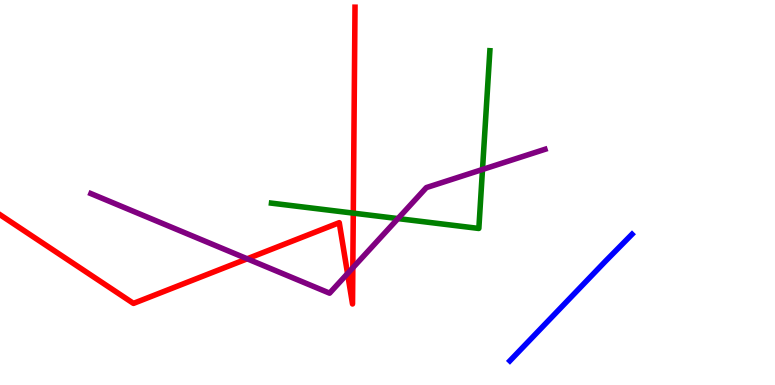[{'lines': ['blue', 'red'], 'intersections': []}, {'lines': ['green', 'red'], 'intersections': [{'x': 4.56, 'y': 4.46}]}, {'lines': ['purple', 'red'], 'intersections': [{'x': 3.19, 'y': 3.28}, {'x': 4.48, 'y': 2.89}, {'x': 4.55, 'y': 3.04}]}, {'lines': ['blue', 'green'], 'intersections': []}, {'lines': ['blue', 'purple'], 'intersections': []}, {'lines': ['green', 'purple'], 'intersections': [{'x': 5.13, 'y': 4.32}, {'x': 6.23, 'y': 5.6}]}]